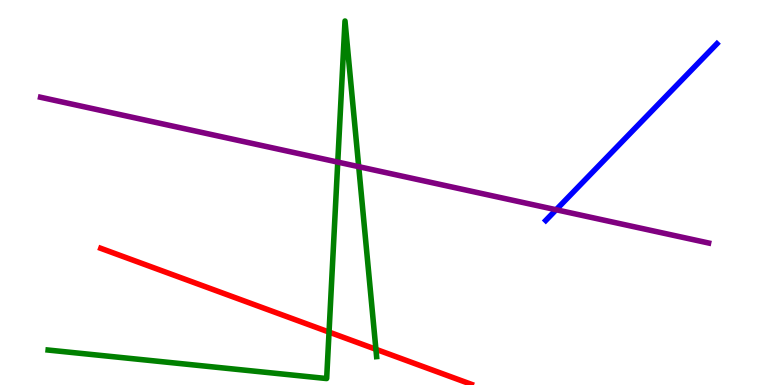[{'lines': ['blue', 'red'], 'intersections': []}, {'lines': ['green', 'red'], 'intersections': [{'x': 4.25, 'y': 1.37}, {'x': 4.85, 'y': 0.928}]}, {'lines': ['purple', 'red'], 'intersections': []}, {'lines': ['blue', 'green'], 'intersections': []}, {'lines': ['blue', 'purple'], 'intersections': [{'x': 7.18, 'y': 4.55}]}, {'lines': ['green', 'purple'], 'intersections': [{'x': 4.36, 'y': 5.79}, {'x': 4.63, 'y': 5.67}]}]